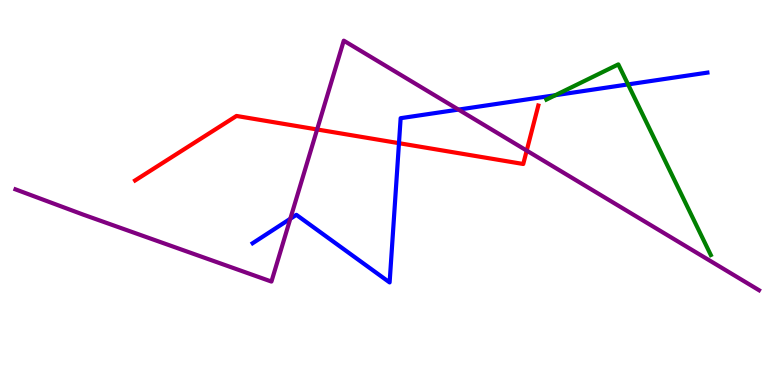[{'lines': ['blue', 'red'], 'intersections': [{'x': 5.15, 'y': 6.28}]}, {'lines': ['green', 'red'], 'intersections': []}, {'lines': ['purple', 'red'], 'intersections': [{'x': 4.09, 'y': 6.64}, {'x': 6.8, 'y': 6.09}]}, {'lines': ['blue', 'green'], 'intersections': [{'x': 7.17, 'y': 7.53}, {'x': 8.1, 'y': 7.81}]}, {'lines': ['blue', 'purple'], 'intersections': [{'x': 3.75, 'y': 4.32}, {'x': 5.92, 'y': 7.15}]}, {'lines': ['green', 'purple'], 'intersections': []}]